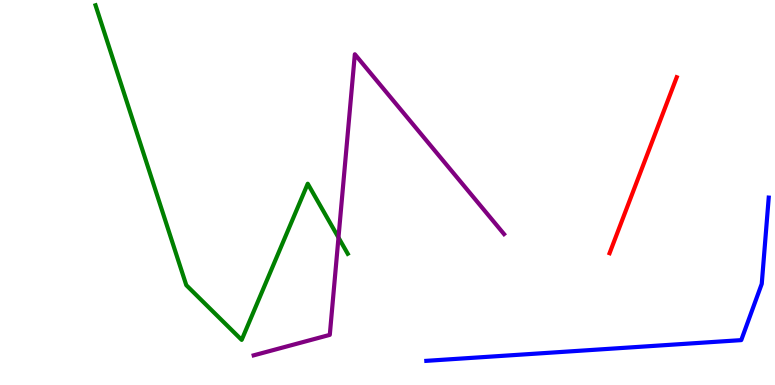[{'lines': ['blue', 'red'], 'intersections': []}, {'lines': ['green', 'red'], 'intersections': []}, {'lines': ['purple', 'red'], 'intersections': []}, {'lines': ['blue', 'green'], 'intersections': []}, {'lines': ['blue', 'purple'], 'intersections': []}, {'lines': ['green', 'purple'], 'intersections': [{'x': 4.37, 'y': 3.83}]}]